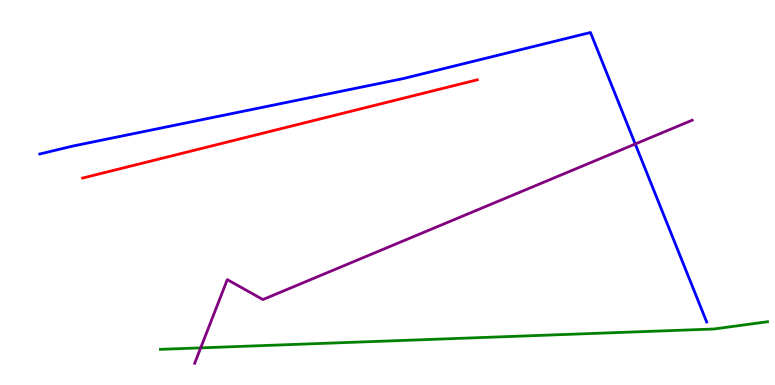[{'lines': ['blue', 'red'], 'intersections': []}, {'lines': ['green', 'red'], 'intersections': []}, {'lines': ['purple', 'red'], 'intersections': []}, {'lines': ['blue', 'green'], 'intersections': []}, {'lines': ['blue', 'purple'], 'intersections': [{'x': 8.2, 'y': 6.26}]}, {'lines': ['green', 'purple'], 'intersections': [{'x': 2.59, 'y': 0.964}]}]